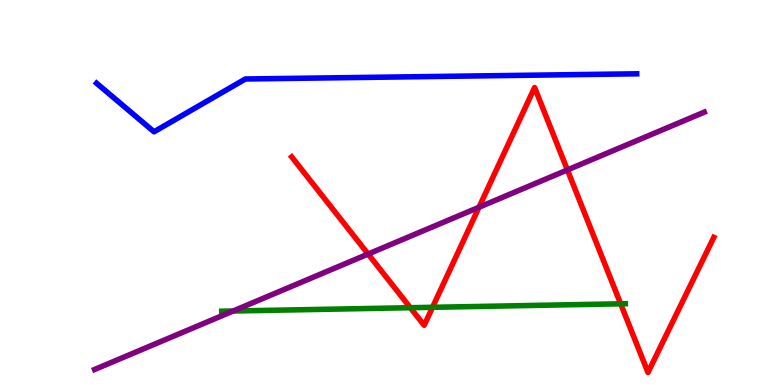[{'lines': ['blue', 'red'], 'intersections': []}, {'lines': ['green', 'red'], 'intersections': [{'x': 5.29, 'y': 2.01}, {'x': 5.58, 'y': 2.02}, {'x': 8.01, 'y': 2.11}]}, {'lines': ['purple', 'red'], 'intersections': [{'x': 4.75, 'y': 3.4}, {'x': 6.18, 'y': 4.62}, {'x': 7.32, 'y': 5.59}]}, {'lines': ['blue', 'green'], 'intersections': []}, {'lines': ['blue', 'purple'], 'intersections': []}, {'lines': ['green', 'purple'], 'intersections': [{'x': 3.01, 'y': 1.92}]}]